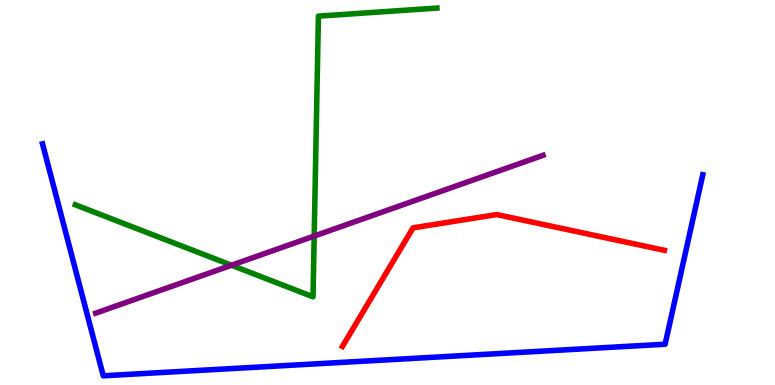[{'lines': ['blue', 'red'], 'intersections': []}, {'lines': ['green', 'red'], 'intersections': []}, {'lines': ['purple', 'red'], 'intersections': []}, {'lines': ['blue', 'green'], 'intersections': []}, {'lines': ['blue', 'purple'], 'intersections': []}, {'lines': ['green', 'purple'], 'intersections': [{'x': 2.99, 'y': 3.11}, {'x': 4.05, 'y': 3.87}]}]